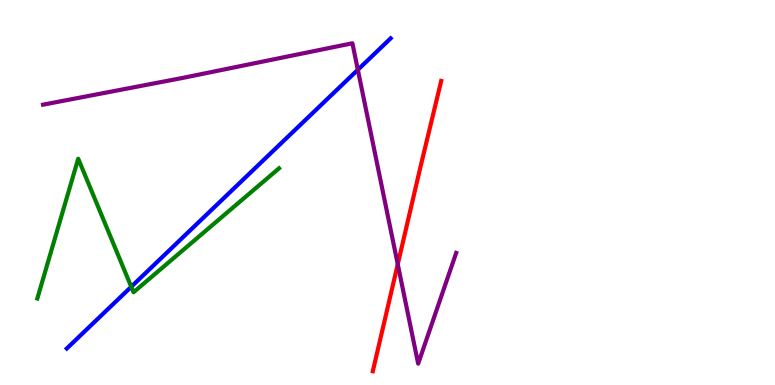[{'lines': ['blue', 'red'], 'intersections': []}, {'lines': ['green', 'red'], 'intersections': []}, {'lines': ['purple', 'red'], 'intersections': [{'x': 5.13, 'y': 3.14}]}, {'lines': ['blue', 'green'], 'intersections': [{'x': 1.69, 'y': 2.55}]}, {'lines': ['blue', 'purple'], 'intersections': [{'x': 4.62, 'y': 8.19}]}, {'lines': ['green', 'purple'], 'intersections': []}]